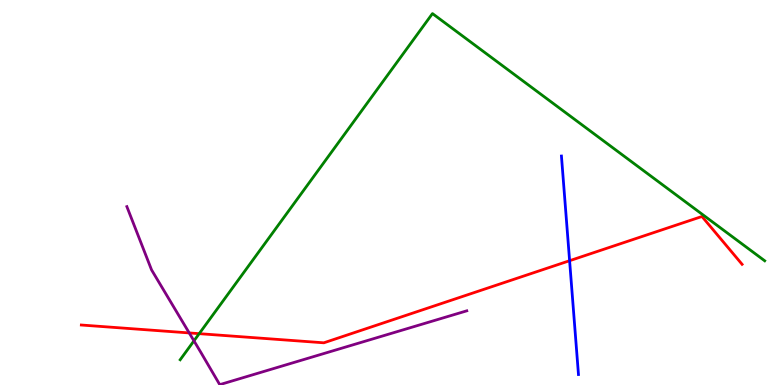[{'lines': ['blue', 'red'], 'intersections': [{'x': 7.35, 'y': 3.23}]}, {'lines': ['green', 'red'], 'intersections': [{'x': 2.57, 'y': 1.33}]}, {'lines': ['purple', 'red'], 'intersections': [{'x': 2.44, 'y': 1.35}]}, {'lines': ['blue', 'green'], 'intersections': []}, {'lines': ['blue', 'purple'], 'intersections': []}, {'lines': ['green', 'purple'], 'intersections': [{'x': 2.5, 'y': 1.15}]}]